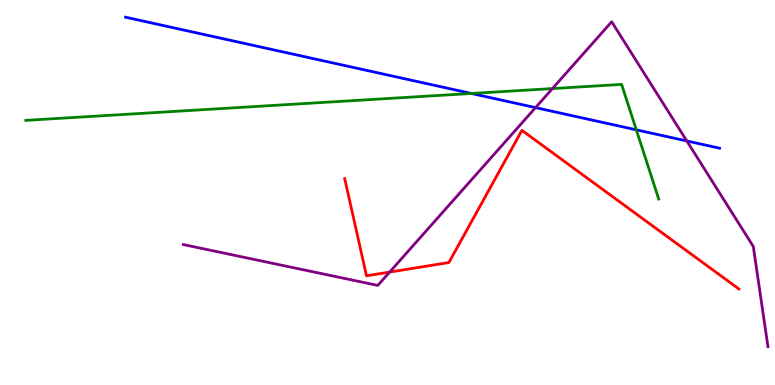[{'lines': ['blue', 'red'], 'intersections': []}, {'lines': ['green', 'red'], 'intersections': []}, {'lines': ['purple', 'red'], 'intersections': [{'x': 5.03, 'y': 2.93}]}, {'lines': ['blue', 'green'], 'intersections': [{'x': 6.08, 'y': 7.57}, {'x': 8.21, 'y': 6.63}]}, {'lines': ['blue', 'purple'], 'intersections': [{'x': 6.91, 'y': 7.2}, {'x': 8.86, 'y': 6.34}]}, {'lines': ['green', 'purple'], 'intersections': [{'x': 7.13, 'y': 7.7}]}]